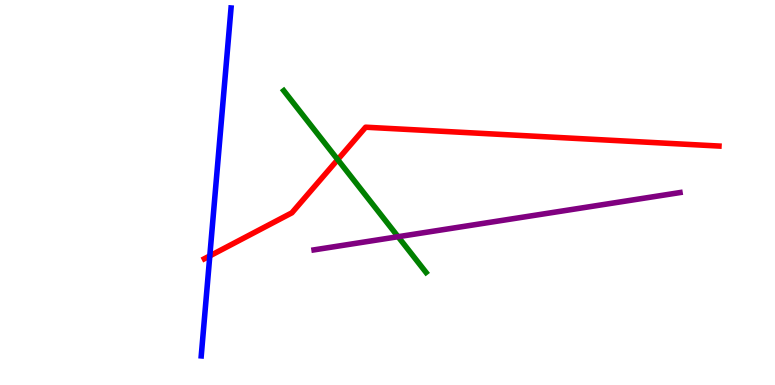[{'lines': ['blue', 'red'], 'intersections': [{'x': 2.71, 'y': 3.35}]}, {'lines': ['green', 'red'], 'intersections': [{'x': 4.36, 'y': 5.85}]}, {'lines': ['purple', 'red'], 'intersections': []}, {'lines': ['blue', 'green'], 'intersections': []}, {'lines': ['blue', 'purple'], 'intersections': []}, {'lines': ['green', 'purple'], 'intersections': [{'x': 5.14, 'y': 3.85}]}]